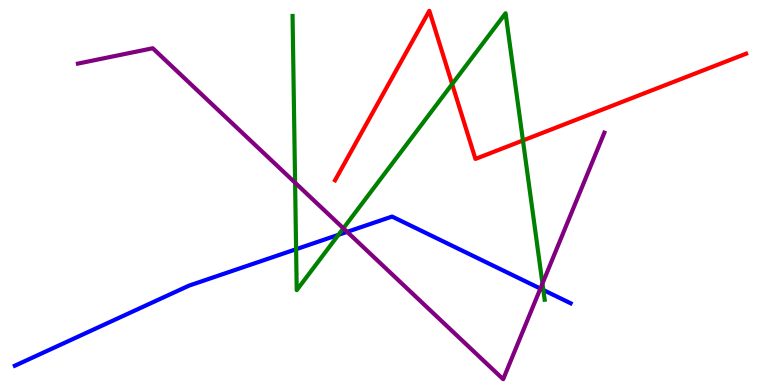[{'lines': ['blue', 'red'], 'intersections': []}, {'lines': ['green', 'red'], 'intersections': [{'x': 5.83, 'y': 7.82}, {'x': 6.75, 'y': 6.35}]}, {'lines': ['purple', 'red'], 'intersections': []}, {'lines': ['blue', 'green'], 'intersections': [{'x': 3.82, 'y': 3.53}, {'x': 4.37, 'y': 3.9}, {'x': 7.01, 'y': 2.47}]}, {'lines': ['blue', 'purple'], 'intersections': [{'x': 4.48, 'y': 3.98}, {'x': 6.97, 'y': 2.5}]}, {'lines': ['green', 'purple'], 'intersections': [{'x': 3.81, 'y': 5.25}, {'x': 4.43, 'y': 4.07}, {'x': 7.0, 'y': 2.64}]}]